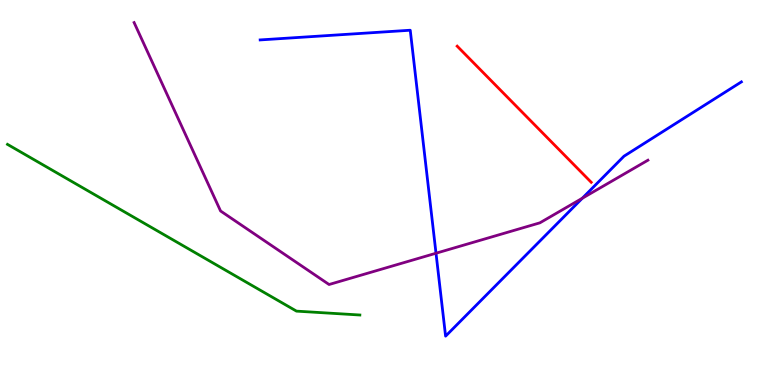[{'lines': ['blue', 'red'], 'intersections': []}, {'lines': ['green', 'red'], 'intersections': []}, {'lines': ['purple', 'red'], 'intersections': []}, {'lines': ['blue', 'green'], 'intersections': []}, {'lines': ['blue', 'purple'], 'intersections': [{'x': 5.63, 'y': 3.42}, {'x': 7.51, 'y': 4.85}]}, {'lines': ['green', 'purple'], 'intersections': []}]